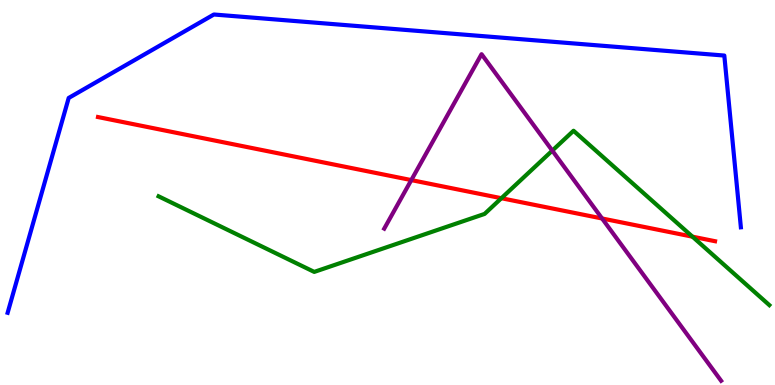[{'lines': ['blue', 'red'], 'intersections': []}, {'lines': ['green', 'red'], 'intersections': [{'x': 6.47, 'y': 4.85}, {'x': 8.94, 'y': 3.85}]}, {'lines': ['purple', 'red'], 'intersections': [{'x': 5.31, 'y': 5.32}, {'x': 7.77, 'y': 4.33}]}, {'lines': ['blue', 'green'], 'intersections': []}, {'lines': ['blue', 'purple'], 'intersections': []}, {'lines': ['green', 'purple'], 'intersections': [{'x': 7.13, 'y': 6.09}]}]